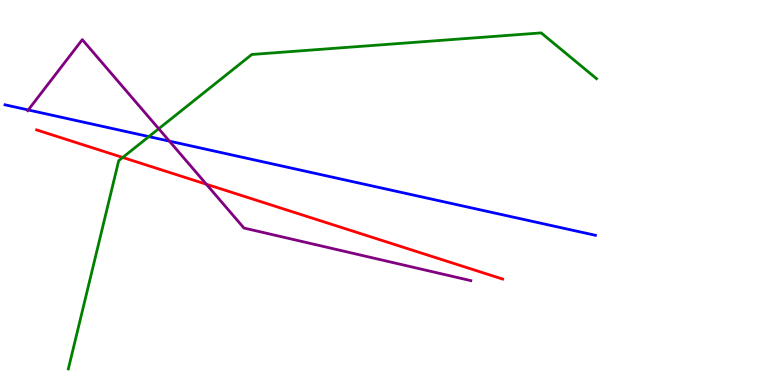[{'lines': ['blue', 'red'], 'intersections': []}, {'lines': ['green', 'red'], 'intersections': [{'x': 1.58, 'y': 5.91}]}, {'lines': ['purple', 'red'], 'intersections': [{'x': 2.66, 'y': 5.21}]}, {'lines': ['blue', 'green'], 'intersections': [{'x': 1.92, 'y': 6.45}]}, {'lines': ['blue', 'purple'], 'intersections': [{'x': 0.364, 'y': 7.14}, {'x': 2.19, 'y': 6.33}]}, {'lines': ['green', 'purple'], 'intersections': [{'x': 2.05, 'y': 6.66}]}]